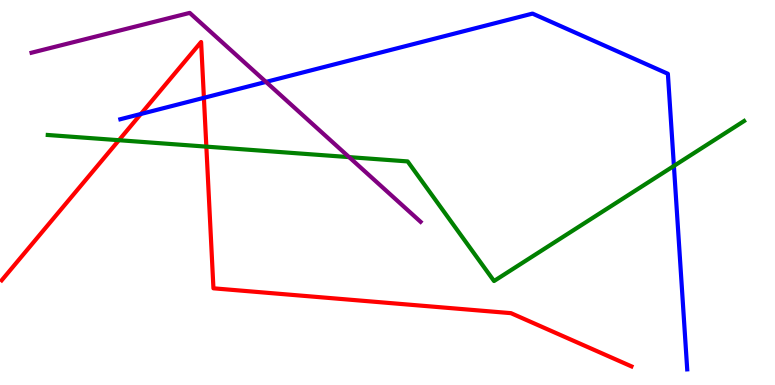[{'lines': ['blue', 'red'], 'intersections': [{'x': 1.82, 'y': 7.04}, {'x': 2.63, 'y': 7.46}]}, {'lines': ['green', 'red'], 'intersections': [{'x': 1.53, 'y': 6.36}, {'x': 2.66, 'y': 6.19}]}, {'lines': ['purple', 'red'], 'intersections': []}, {'lines': ['blue', 'green'], 'intersections': [{'x': 8.7, 'y': 5.69}]}, {'lines': ['blue', 'purple'], 'intersections': [{'x': 3.43, 'y': 7.87}]}, {'lines': ['green', 'purple'], 'intersections': [{'x': 4.5, 'y': 5.92}]}]